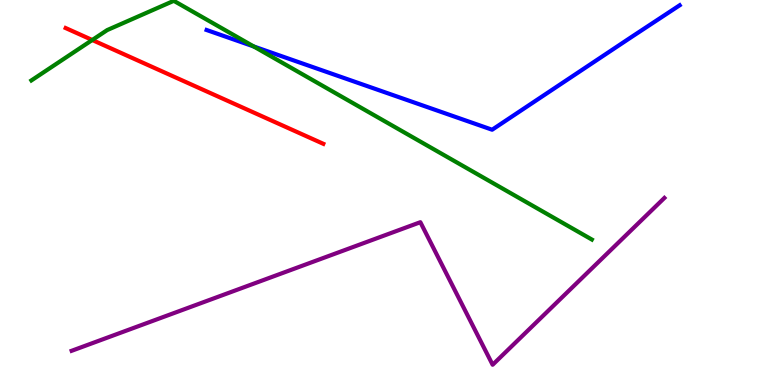[{'lines': ['blue', 'red'], 'intersections': []}, {'lines': ['green', 'red'], 'intersections': [{'x': 1.19, 'y': 8.96}]}, {'lines': ['purple', 'red'], 'intersections': []}, {'lines': ['blue', 'green'], 'intersections': [{'x': 3.27, 'y': 8.79}]}, {'lines': ['blue', 'purple'], 'intersections': []}, {'lines': ['green', 'purple'], 'intersections': []}]